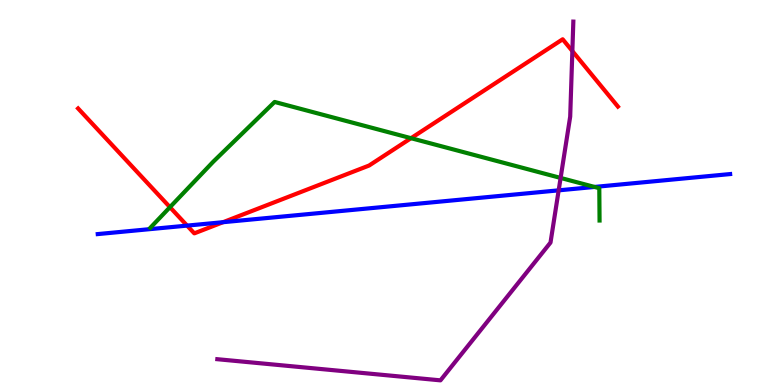[{'lines': ['blue', 'red'], 'intersections': [{'x': 2.41, 'y': 4.14}, {'x': 2.88, 'y': 4.23}]}, {'lines': ['green', 'red'], 'intersections': [{'x': 2.19, 'y': 4.62}, {'x': 5.3, 'y': 6.41}]}, {'lines': ['purple', 'red'], 'intersections': [{'x': 7.39, 'y': 8.67}]}, {'lines': ['blue', 'green'], 'intersections': [{'x': 7.67, 'y': 5.14}]}, {'lines': ['blue', 'purple'], 'intersections': [{'x': 7.21, 'y': 5.06}]}, {'lines': ['green', 'purple'], 'intersections': [{'x': 7.23, 'y': 5.38}]}]